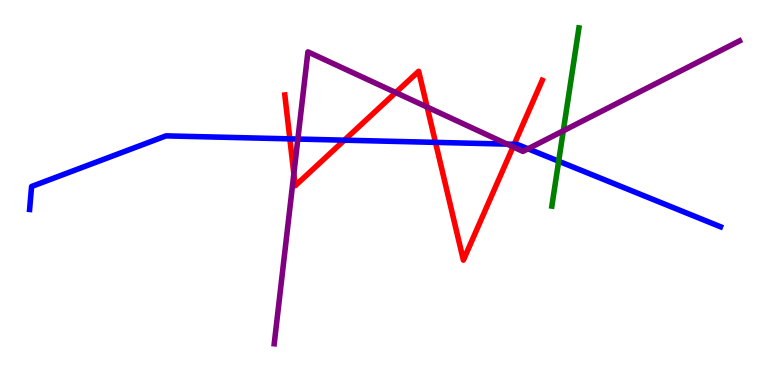[{'lines': ['blue', 'red'], 'intersections': [{'x': 3.74, 'y': 6.39}, {'x': 4.44, 'y': 6.36}, {'x': 5.62, 'y': 6.3}, {'x': 6.63, 'y': 6.25}]}, {'lines': ['green', 'red'], 'intersections': []}, {'lines': ['purple', 'red'], 'intersections': [{'x': 3.79, 'y': 5.49}, {'x': 5.11, 'y': 7.6}, {'x': 5.51, 'y': 7.22}, {'x': 6.62, 'y': 6.19}]}, {'lines': ['blue', 'green'], 'intersections': [{'x': 7.21, 'y': 5.81}]}, {'lines': ['blue', 'purple'], 'intersections': [{'x': 3.84, 'y': 6.39}, {'x': 6.54, 'y': 6.26}, {'x': 6.81, 'y': 6.14}]}, {'lines': ['green', 'purple'], 'intersections': [{'x': 7.27, 'y': 6.6}]}]